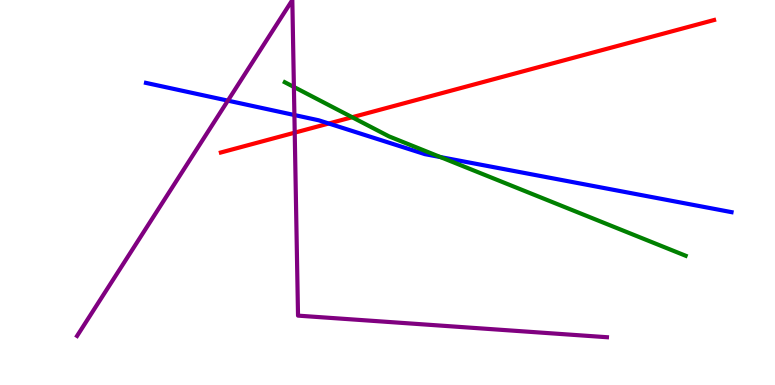[{'lines': ['blue', 'red'], 'intersections': [{'x': 4.24, 'y': 6.79}]}, {'lines': ['green', 'red'], 'intersections': [{'x': 4.54, 'y': 6.96}]}, {'lines': ['purple', 'red'], 'intersections': [{'x': 3.8, 'y': 6.55}]}, {'lines': ['blue', 'green'], 'intersections': [{'x': 5.68, 'y': 5.92}]}, {'lines': ['blue', 'purple'], 'intersections': [{'x': 2.94, 'y': 7.39}, {'x': 3.8, 'y': 7.01}]}, {'lines': ['green', 'purple'], 'intersections': [{'x': 3.79, 'y': 7.74}]}]